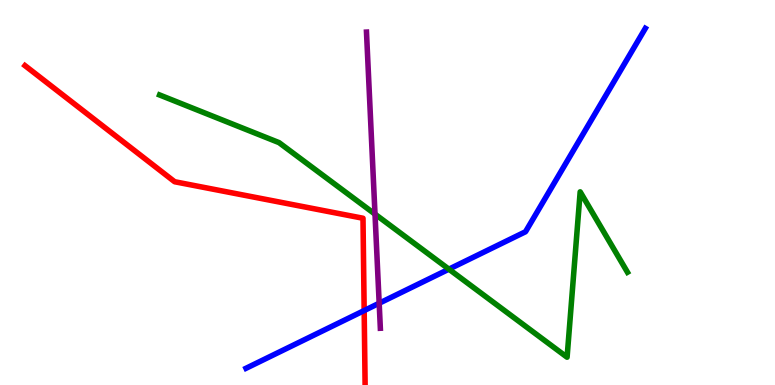[{'lines': ['blue', 'red'], 'intersections': [{'x': 4.7, 'y': 1.93}]}, {'lines': ['green', 'red'], 'intersections': []}, {'lines': ['purple', 'red'], 'intersections': []}, {'lines': ['blue', 'green'], 'intersections': [{'x': 5.79, 'y': 3.01}]}, {'lines': ['blue', 'purple'], 'intersections': [{'x': 4.89, 'y': 2.12}]}, {'lines': ['green', 'purple'], 'intersections': [{'x': 4.84, 'y': 4.44}]}]